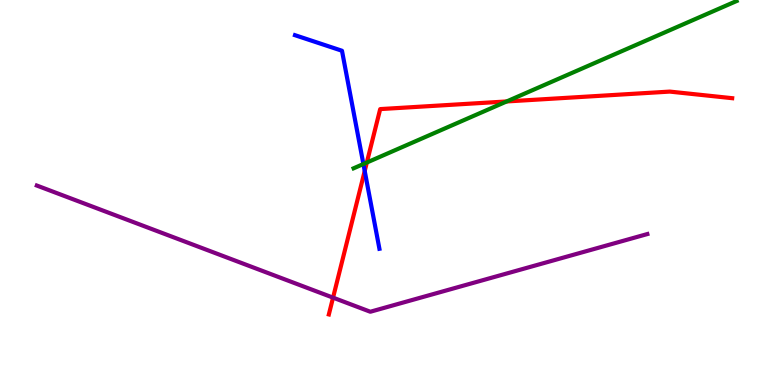[{'lines': ['blue', 'red'], 'intersections': [{'x': 4.71, 'y': 5.56}]}, {'lines': ['green', 'red'], 'intersections': [{'x': 4.73, 'y': 5.78}, {'x': 6.54, 'y': 7.36}]}, {'lines': ['purple', 'red'], 'intersections': [{'x': 4.3, 'y': 2.27}]}, {'lines': ['blue', 'green'], 'intersections': [{'x': 4.69, 'y': 5.74}]}, {'lines': ['blue', 'purple'], 'intersections': []}, {'lines': ['green', 'purple'], 'intersections': []}]